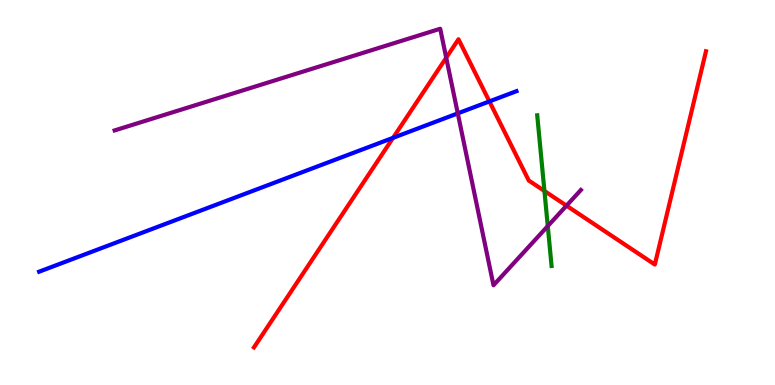[{'lines': ['blue', 'red'], 'intersections': [{'x': 5.07, 'y': 6.42}, {'x': 6.31, 'y': 7.37}]}, {'lines': ['green', 'red'], 'intersections': [{'x': 7.02, 'y': 5.04}]}, {'lines': ['purple', 'red'], 'intersections': [{'x': 5.76, 'y': 8.5}, {'x': 7.31, 'y': 4.66}]}, {'lines': ['blue', 'green'], 'intersections': []}, {'lines': ['blue', 'purple'], 'intersections': [{'x': 5.91, 'y': 7.06}]}, {'lines': ['green', 'purple'], 'intersections': [{'x': 7.07, 'y': 4.13}]}]